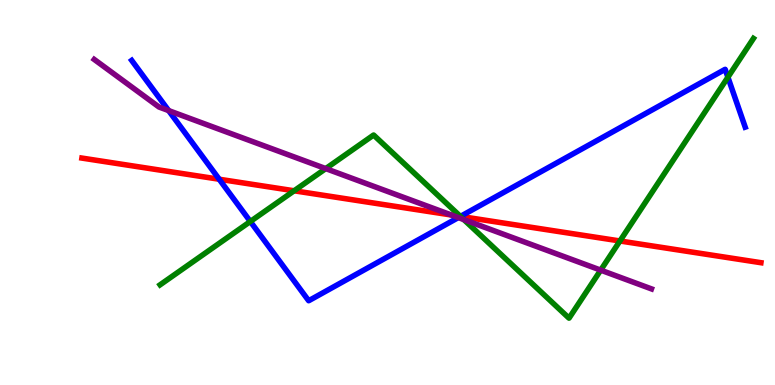[{'lines': ['blue', 'red'], 'intersections': [{'x': 2.83, 'y': 5.34}, {'x': 5.94, 'y': 4.38}]}, {'lines': ['green', 'red'], 'intersections': [{'x': 3.8, 'y': 5.04}, {'x': 5.94, 'y': 4.38}, {'x': 8.0, 'y': 3.74}]}, {'lines': ['purple', 'red'], 'intersections': [{'x': 5.82, 'y': 4.42}]}, {'lines': ['blue', 'green'], 'intersections': [{'x': 3.23, 'y': 4.25}, {'x': 5.94, 'y': 4.38}, {'x': 9.39, 'y': 7.99}]}, {'lines': ['blue', 'purple'], 'intersections': [{'x': 2.18, 'y': 7.13}, {'x': 5.91, 'y': 4.35}]}, {'lines': ['green', 'purple'], 'intersections': [{'x': 4.2, 'y': 5.62}, {'x': 5.99, 'y': 4.3}, {'x': 7.75, 'y': 2.98}]}]